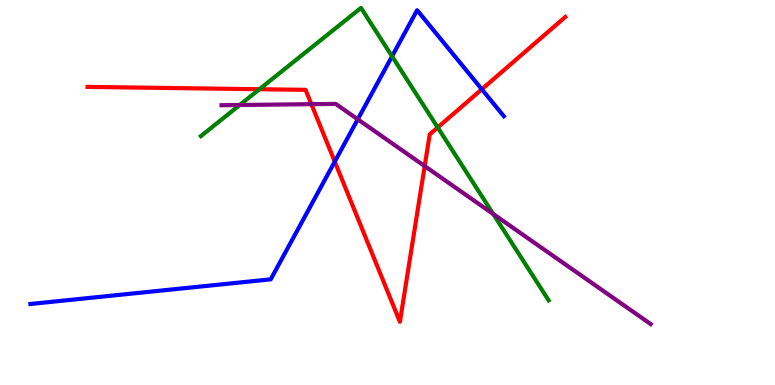[{'lines': ['blue', 'red'], 'intersections': [{'x': 4.32, 'y': 5.8}, {'x': 6.22, 'y': 7.68}]}, {'lines': ['green', 'red'], 'intersections': [{'x': 3.35, 'y': 7.68}, {'x': 5.65, 'y': 6.69}]}, {'lines': ['purple', 'red'], 'intersections': [{'x': 4.02, 'y': 7.29}, {'x': 5.48, 'y': 5.69}]}, {'lines': ['blue', 'green'], 'intersections': [{'x': 5.06, 'y': 8.54}]}, {'lines': ['blue', 'purple'], 'intersections': [{'x': 4.62, 'y': 6.9}]}, {'lines': ['green', 'purple'], 'intersections': [{'x': 3.09, 'y': 7.27}, {'x': 6.36, 'y': 4.44}]}]